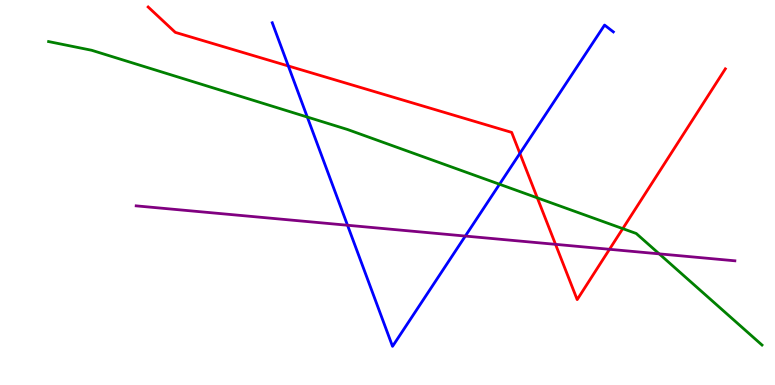[{'lines': ['blue', 'red'], 'intersections': [{'x': 3.72, 'y': 8.29}, {'x': 6.71, 'y': 6.02}]}, {'lines': ['green', 'red'], 'intersections': [{'x': 6.93, 'y': 4.86}, {'x': 8.04, 'y': 4.06}]}, {'lines': ['purple', 'red'], 'intersections': [{'x': 7.17, 'y': 3.65}, {'x': 7.86, 'y': 3.52}]}, {'lines': ['blue', 'green'], 'intersections': [{'x': 3.97, 'y': 6.96}, {'x': 6.45, 'y': 5.21}]}, {'lines': ['blue', 'purple'], 'intersections': [{'x': 4.48, 'y': 4.15}, {'x': 6.0, 'y': 3.87}]}, {'lines': ['green', 'purple'], 'intersections': [{'x': 8.51, 'y': 3.41}]}]